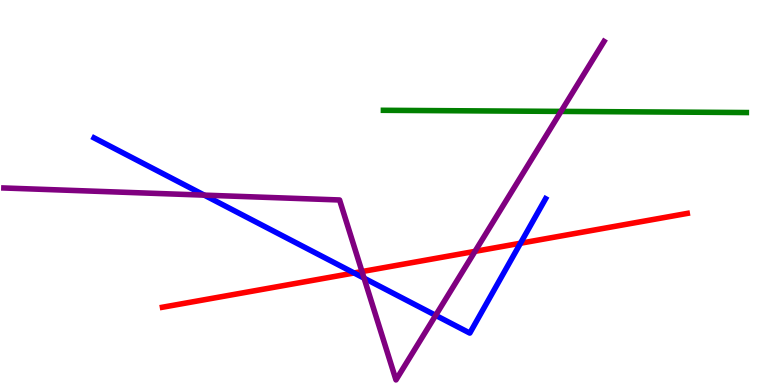[{'lines': ['blue', 'red'], 'intersections': [{'x': 4.57, 'y': 2.91}, {'x': 6.72, 'y': 3.68}]}, {'lines': ['green', 'red'], 'intersections': []}, {'lines': ['purple', 'red'], 'intersections': [{'x': 4.67, 'y': 2.95}, {'x': 6.13, 'y': 3.47}]}, {'lines': ['blue', 'green'], 'intersections': []}, {'lines': ['blue', 'purple'], 'intersections': [{'x': 2.64, 'y': 4.93}, {'x': 4.7, 'y': 2.78}, {'x': 5.62, 'y': 1.81}]}, {'lines': ['green', 'purple'], 'intersections': [{'x': 7.24, 'y': 7.11}]}]